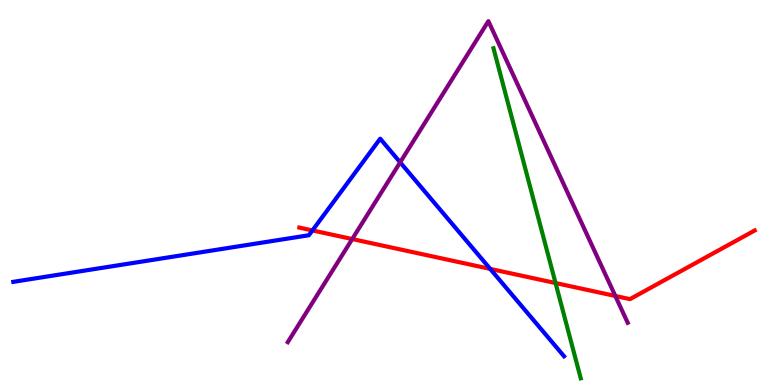[{'lines': ['blue', 'red'], 'intersections': [{'x': 4.03, 'y': 4.01}, {'x': 6.33, 'y': 3.02}]}, {'lines': ['green', 'red'], 'intersections': [{'x': 7.17, 'y': 2.65}]}, {'lines': ['purple', 'red'], 'intersections': [{'x': 4.54, 'y': 3.79}, {'x': 7.94, 'y': 2.31}]}, {'lines': ['blue', 'green'], 'intersections': []}, {'lines': ['blue', 'purple'], 'intersections': [{'x': 5.16, 'y': 5.78}]}, {'lines': ['green', 'purple'], 'intersections': []}]